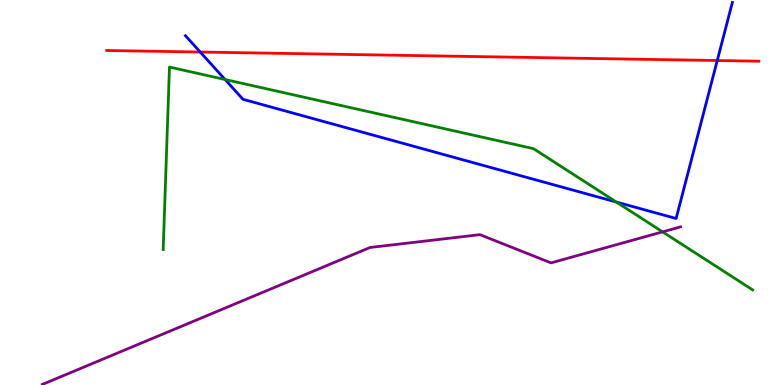[{'lines': ['blue', 'red'], 'intersections': [{'x': 2.58, 'y': 8.65}, {'x': 9.25, 'y': 8.43}]}, {'lines': ['green', 'red'], 'intersections': []}, {'lines': ['purple', 'red'], 'intersections': []}, {'lines': ['blue', 'green'], 'intersections': [{'x': 2.9, 'y': 7.93}, {'x': 7.95, 'y': 4.75}]}, {'lines': ['blue', 'purple'], 'intersections': []}, {'lines': ['green', 'purple'], 'intersections': [{'x': 8.55, 'y': 3.98}]}]